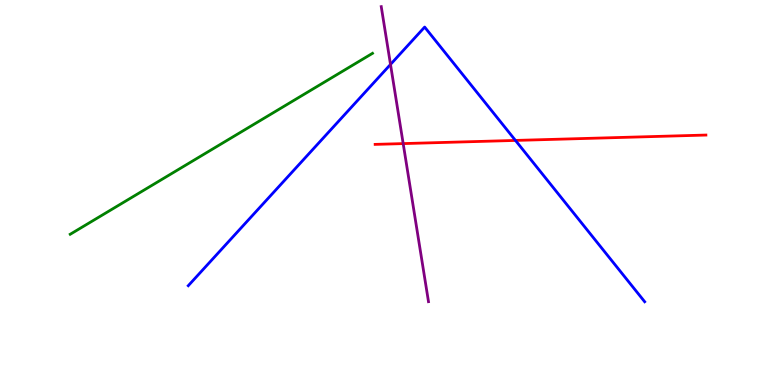[{'lines': ['blue', 'red'], 'intersections': [{'x': 6.65, 'y': 6.35}]}, {'lines': ['green', 'red'], 'intersections': []}, {'lines': ['purple', 'red'], 'intersections': [{'x': 5.2, 'y': 6.27}]}, {'lines': ['blue', 'green'], 'intersections': []}, {'lines': ['blue', 'purple'], 'intersections': [{'x': 5.04, 'y': 8.33}]}, {'lines': ['green', 'purple'], 'intersections': []}]